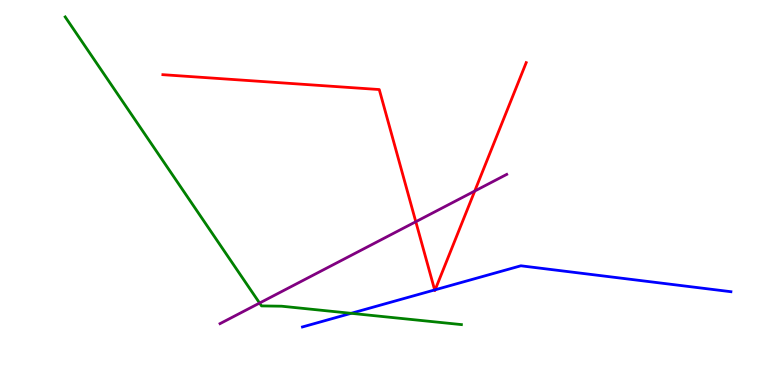[{'lines': ['blue', 'red'], 'intersections': [{'x': 5.61, 'y': 2.47}, {'x': 5.62, 'y': 2.47}]}, {'lines': ['green', 'red'], 'intersections': []}, {'lines': ['purple', 'red'], 'intersections': [{'x': 5.37, 'y': 4.24}, {'x': 6.13, 'y': 5.04}]}, {'lines': ['blue', 'green'], 'intersections': [{'x': 4.53, 'y': 1.86}]}, {'lines': ['blue', 'purple'], 'intersections': []}, {'lines': ['green', 'purple'], 'intersections': [{'x': 3.35, 'y': 2.13}]}]